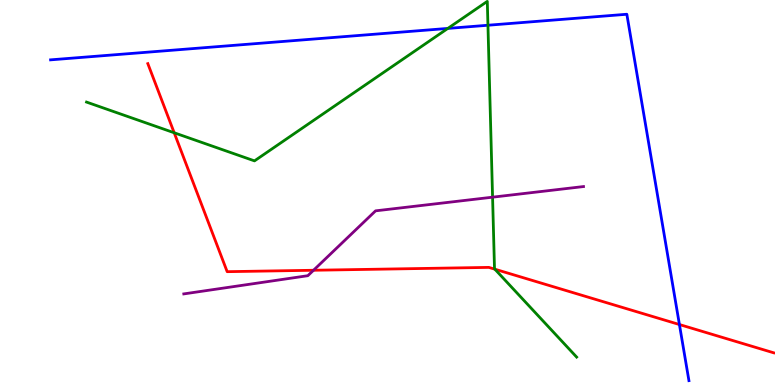[{'lines': ['blue', 'red'], 'intersections': [{'x': 8.77, 'y': 1.57}]}, {'lines': ['green', 'red'], 'intersections': [{'x': 2.25, 'y': 6.55}, {'x': 6.39, 'y': 3.01}]}, {'lines': ['purple', 'red'], 'intersections': [{'x': 4.05, 'y': 2.98}]}, {'lines': ['blue', 'green'], 'intersections': [{'x': 5.78, 'y': 9.26}, {'x': 6.3, 'y': 9.34}]}, {'lines': ['blue', 'purple'], 'intersections': []}, {'lines': ['green', 'purple'], 'intersections': [{'x': 6.36, 'y': 4.88}]}]